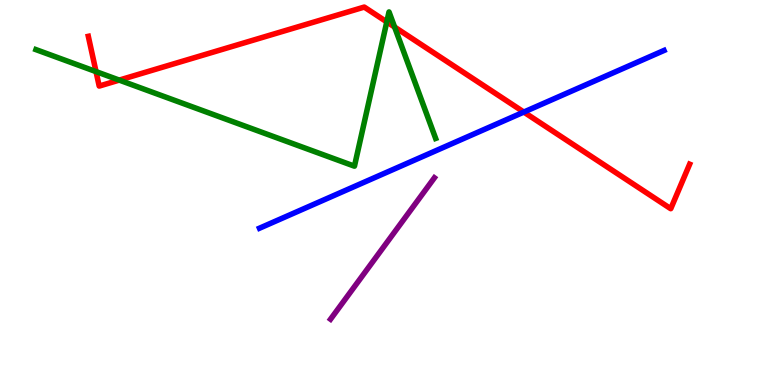[{'lines': ['blue', 'red'], 'intersections': [{'x': 6.76, 'y': 7.09}]}, {'lines': ['green', 'red'], 'intersections': [{'x': 1.24, 'y': 8.14}, {'x': 1.54, 'y': 7.92}, {'x': 4.99, 'y': 9.43}, {'x': 5.09, 'y': 9.3}]}, {'lines': ['purple', 'red'], 'intersections': []}, {'lines': ['blue', 'green'], 'intersections': []}, {'lines': ['blue', 'purple'], 'intersections': []}, {'lines': ['green', 'purple'], 'intersections': []}]